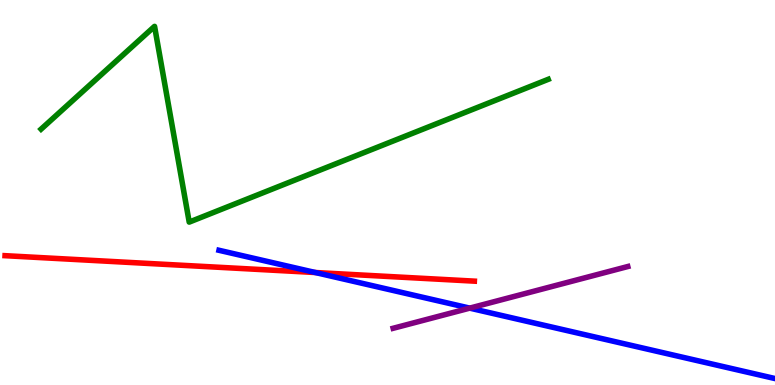[{'lines': ['blue', 'red'], 'intersections': [{'x': 4.07, 'y': 2.92}]}, {'lines': ['green', 'red'], 'intersections': []}, {'lines': ['purple', 'red'], 'intersections': []}, {'lines': ['blue', 'green'], 'intersections': []}, {'lines': ['blue', 'purple'], 'intersections': [{'x': 6.06, 'y': 2.0}]}, {'lines': ['green', 'purple'], 'intersections': []}]